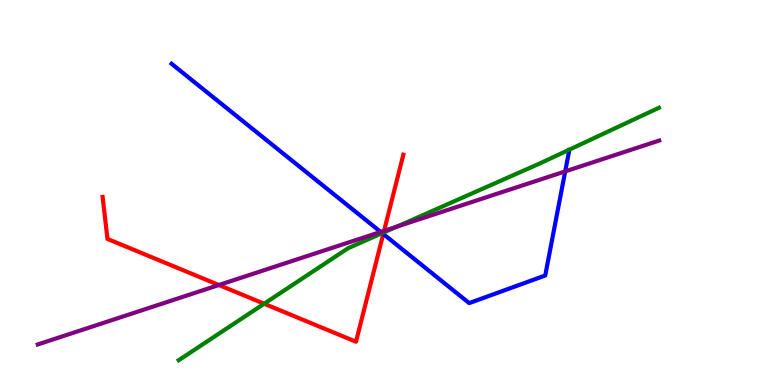[{'lines': ['blue', 'red'], 'intersections': [{'x': 4.95, 'y': 3.92}]}, {'lines': ['green', 'red'], 'intersections': [{'x': 3.41, 'y': 2.11}, {'x': 4.95, 'y': 3.96}]}, {'lines': ['purple', 'red'], 'intersections': [{'x': 2.82, 'y': 2.6}, {'x': 4.96, 'y': 4.0}]}, {'lines': ['blue', 'green'], 'intersections': [{'x': 4.93, 'y': 3.94}]}, {'lines': ['blue', 'purple'], 'intersections': [{'x': 4.91, 'y': 3.98}, {'x': 7.29, 'y': 5.55}]}, {'lines': ['green', 'purple'], 'intersections': [{'x': 5.12, 'y': 4.12}]}]